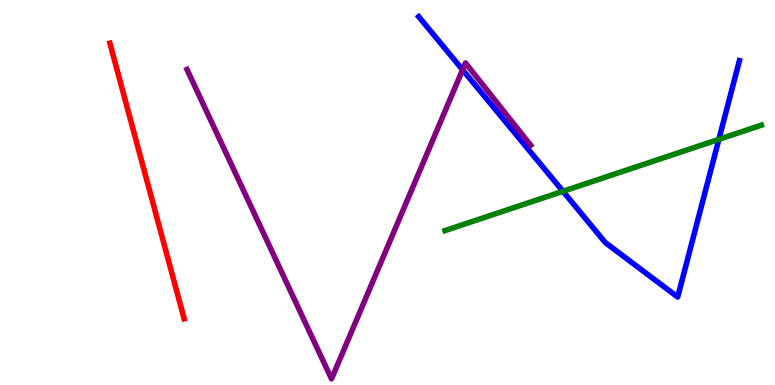[{'lines': ['blue', 'red'], 'intersections': []}, {'lines': ['green', 'red'], 'intersections': []}, {'lines': ['purple', 'red'], 'intersections': []}, {'lines': ['blue', 'green'], 'intersections': [{'x': 7.26, 'y': 5.03}, {'x': 9.28, 'y': 6.38}]}, {'lines': ['blue', 'purple'], 'intersections': [{'x': 5.97, 'y': 8.19}]}, {'lines': ['green', 'purple'], 'intersections': []}]